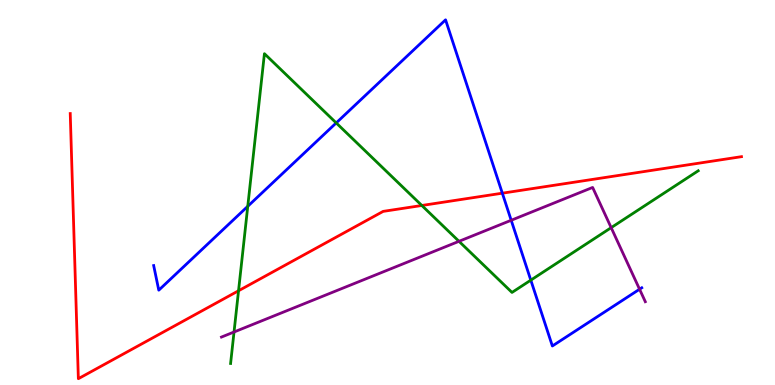[{'lines': ['blue', 'red'], 'intersections': [{'x': 6.48, 'y': 4.98}]}, {'lines': ['green', 'red'], 'intersections': [{'x': 3.08, 'y': 2.45}, {'x': 5.44, 'y': 4.66}]}, {'lines': ['purple', 'red'], 'intersections': []}, {'lines': ['blue', 'green'], 'intersections': [{'x': 3.2, 'y': 4.64}, {'x': 4.34, 'y': 6.81}, {'x': 6.85, 'y': 2.72}]}, {'lines': ['blue', 'purple'], 'intersections': [{'x': 6.6, 'y': 4.28}, {'x': 8.25, 'y': 2.49}]}, {'lines': ['green', 'purple'], 'intersections': [{'x': 3.02, 'y': 1.38}, {'x': 5.92, 'y': 3.73}, {'x': 7.89, 'y': 4.09}]}]